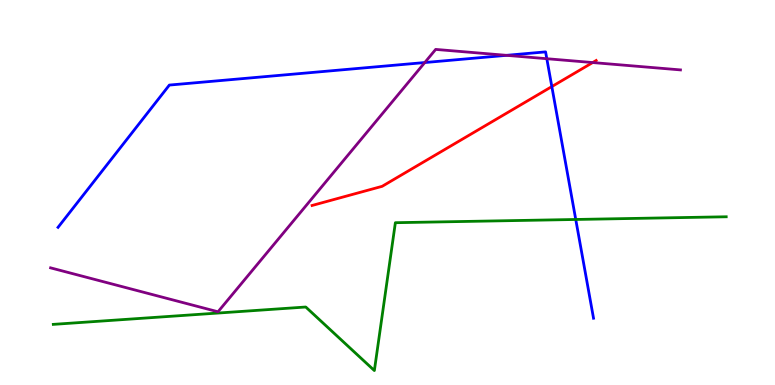[{'lines': ['blue', 'red'], 'intersections': [{'x': 7.12, 'y': 7.75}]}, {'lines': ['green', 'red'], 'intersections': []}, {'lines': ['purple', 'red'], 'intersections': [{'x': 7.65, 'y': 8.38}]}, {'lines': ['blue', 'green'], 'intersections': [{'x': 7.43, 'y': 4.3}]}, {'lines': ['blue', 'purple'], 'intersections': [{'x': 5.48, 'y': 8.38}, {'x': 6.54, 'y': 8.56}, {'x': 7.06, 'y': 8.47}]}, {'lines': ['green', 'purple'], 'intersections': []}]